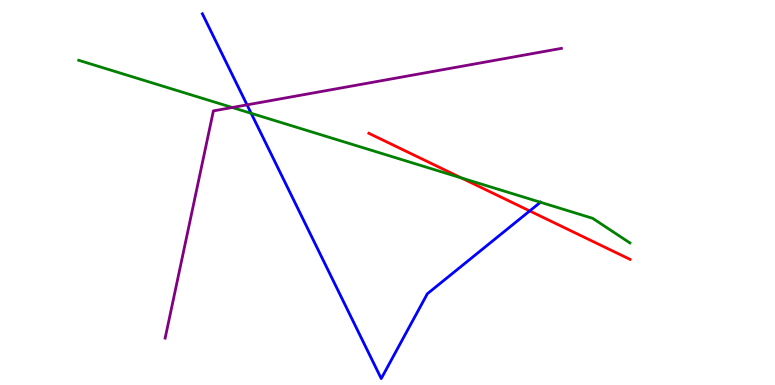[{'lines': ['blue', 'red'], 'intersections': [{'x': 6.84, 'y': 4.52}]}, {'lines': ['green', 'red'], 'intersections': [{'x': 5.95, 'y': 5.38}]}, {'lines': ['purple', 'red'], 'intersections': []}, {'lines': ['blue', 'green'], 'intersections': [{'x': 3.24, 'y': 7.06}, {'x': 6.97, 'y': 4.75}]}, {'lines': ['blue', 'purple'], 'intersections': [{'x': 3.19, 'y': 7.28}]}, {'lines': ['green', 'purple'], 'intersections': [{'x': 3.0, 'y': 7.21}]}]